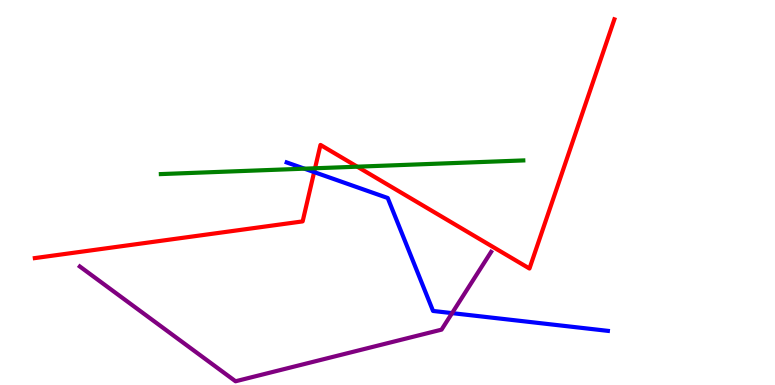[{'lines': ['blue', 'red'], 'intersections': [{'x': 4.05, 'y': 5.53}]}, {'lines': ['green', 'red'], 'intersections': [{'x': 4.06, 'y': 5.63}, {'x': 4.61, 'y': 5.67}]}, {'lines': ['purple', 'red'], 'intersections': []}, {'lines': ['blue', 'green'], 'intersections': [{'x': 3.93, 'y': 5.62}]}, {'lines': ['blue', 'purple'], 'intersections': [{'x': 5.83, 'y': 1.87}]}, {'lines': ['green', 'purple'], 'intersections': []}]